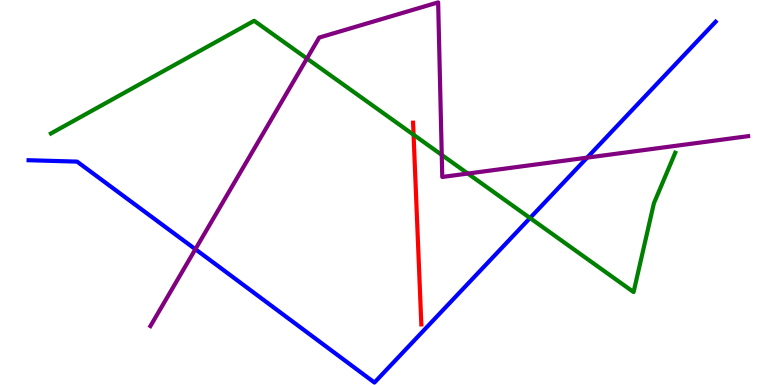[{'lines': ['blue', 'red'], 'intersections': []}, {'lines': ['green', 'red'], 'intersections': [{'x': 5.34, 'y': 6.5}]}, {'lines': ['purple', 'red'], 'intersections': []}, {'lines': ['blue', 'green'], 'intersections': [{'x': 6.84, 'y': 4.34}]}, {'lines': ['blue', 'purple'], 'intersections': [{'x': 2.52, 'y': 3.53}, {'x': 7.58, 'y': 5.91}]}, {'lines': ['green', 'purple'], 'intersections': [{'x': 3.96, 'y': 8.48}, {'x': 5.7, 'y': 5.98}, {'x': 6.04, 'y': 5.49}]}]